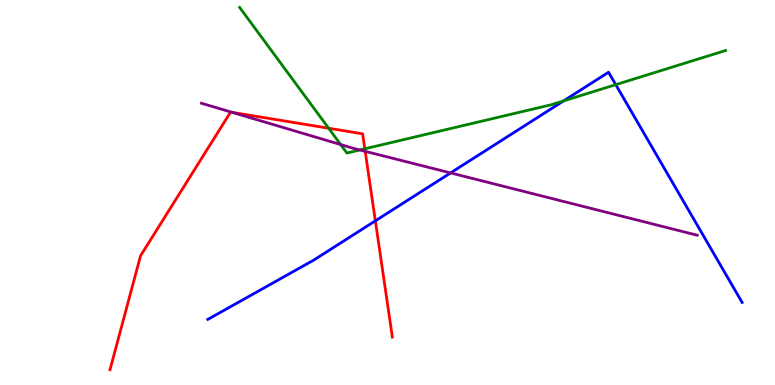[{'lines': ['blue', 'red'], 'intersections': [{'x': 4.84, 'y': 4.26}]}, {'lines': ['green', 'red'], 'intersections': [{'x': 4.24, 'y': 6.67}, {'x': 4.71, 'y': 6.13}]}, {'lines': ['purple', 'red'], 'intersections': [{'x': 3.0, 'y': 7.08}, {'x': 4.71, 'y': 6.07}]}, {'lines': ['blue', 'green'], 'intersections': [{'x': 7.27, 'y': 7.38}, {'x': 7.95, 'y': 7.8}]}, {'lines': ['blue', 'purple'], 'intersections': [{'x': 5.81, 'y': 5.51}]}, {'lines': ['green', 'purple'], 'intersections': [{'x': 4.4, 'y': 6.25}, {'x': 4.64, 'y': 6.1}]}]